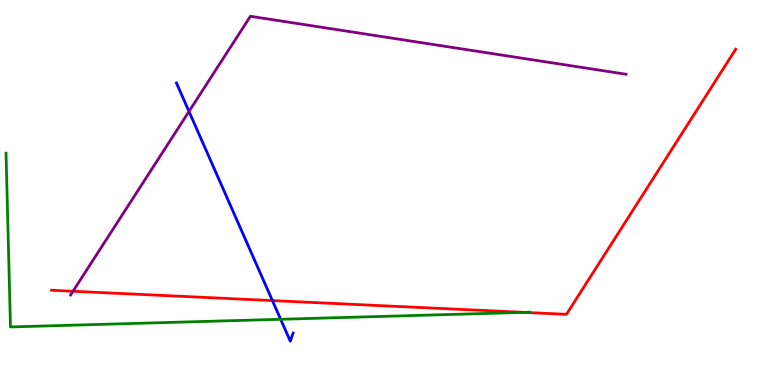[{'lines': ['blue', 'red'], 'intersections': [{'x': 3.51, 'y': 2.19}]}, {'lines': ['green', 'red'], 'intersections': [{'x': 6.77, 'y': 1.89}]}, {'lines': ['purple', 'red'], 'intersections': [{'x': 0.942, 'y': 2.44}]}, {'lines': ['blue', 'green'], 'intersections': [{'x': 3.62, 'y': 1.71}]}, {'lines': ['blue', 'purple'], 'intersections': [{'x': 2.44, 'y': 7.1}]}, {'lines': ['green', 'purple'], 'intersections': []}]